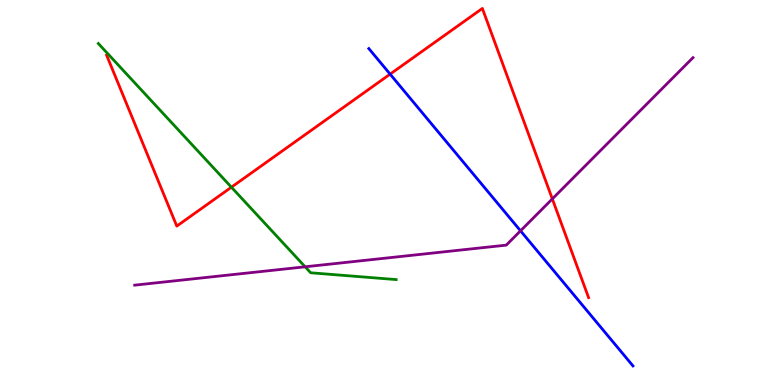[{'lines': ['blue', 'red'], 'intersections': [{'x': 5.03, 'y': 8.07}]}, {'lines': ['green', 'red'], 'intersections': [{'x': 2.99, 'y': 5.14}]}, {'lines': ['purple', 'red'], 'intersections': [{'x': 7.13, 'y': 4.83}]}, {'lines': ['blue', 'green'], 'intersections': []}, {'lines': ['blue', 'purple'], 'intersections': [{'x': 6.72, 'y': 4.0}]}, {'lines': ['green', 'purple'], 'intersections': [{'x': 3.94, 'y': 3.07}]}]